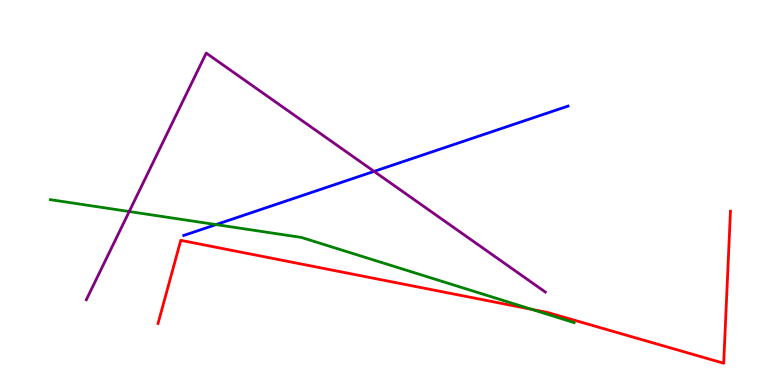[{'lines': ['blue', 'red'], 'intersections': []}, {'lines': ['green', 'red'], 'intersections': [{'x': 6.86, 'y': 1.97}]}, {'lines': ['purple', 'red'], 'intersections': []}, {'lines': ['blue', 'green'], 'intersections': [{'x': 2.79, 'y': 4.17}]}, {'lines': ['blue', 'purple'], 'intersections': [{'x': 4.83, 'y': 5.55}]}, {'lines': ['green', 'purple'], 'intersections': [{'x': 1.67, 'y': 4.51}]}]